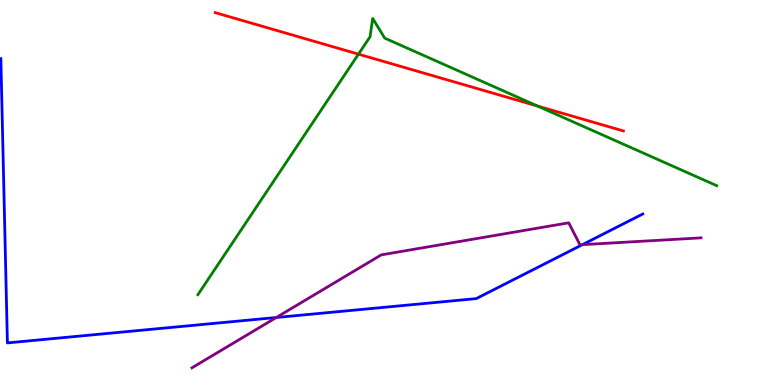[{'lines': ['blue', 'red'], 'intersections': []}, {'lines': ['green', 'red'], 'intersections': [{'x': 4.63, 'y': 8.59}, {'x': 6.94, 'y': 7.24}]}, {'lines': ['purple', 'red'], 'intersections': []}, {'lines': ['blue', 'green'], 'intersections': []}, {'lines': ['blue', 'purple'], 'intersections': [{'x': 3.56, 'y': 1.75}, {'x': 7.51, 'y': 3.64}]}, {'lines': ['green', 'purple'], 'intersections': []}]